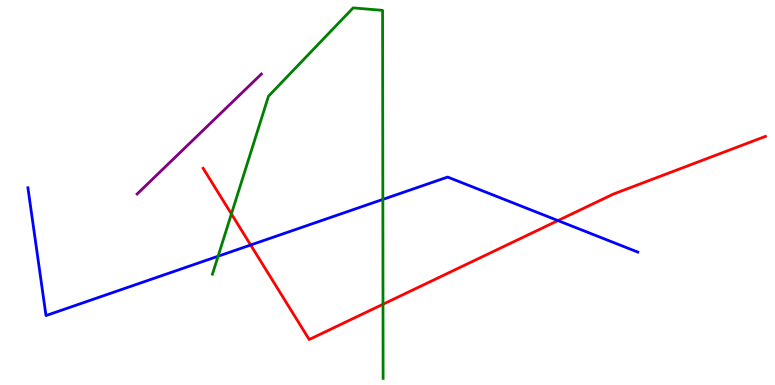[{'lines': ['blue', 'red'], 'intersections': [{'x': 3.23, 'y': 3.64}, {'x': 7.2, 'y': 4.27}]}, {'lines': ['green', 'red'], 'intersections': [{'x': 2.99, 'y': 4.44}, {'x': 4.94, 'y': 2.1}]}, {'lines': ['purple', 'red'], 'intersections': []}, {'lines': ['blue', 'green'], 'intersections': [{'x': 2.81, 'y': 3.34}, {'x': 4.94, 'y': 4.82}]}, {'lines': ['blue', 'purple'], 'intersections': []}, {'lines': ['green', 'purple'], 'intersections': []}]